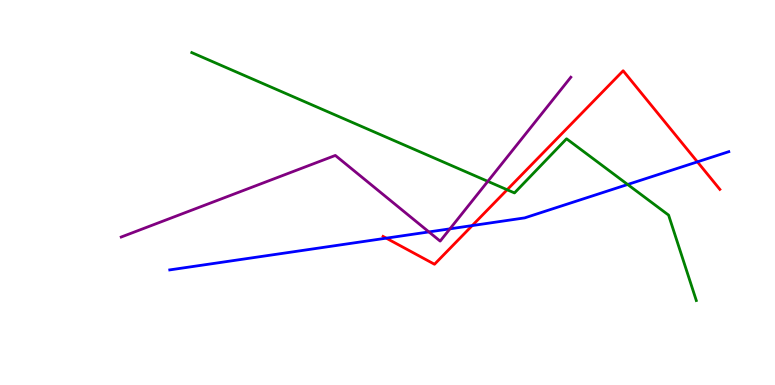[{'lines': ['blue', 'red'], 'intersections': [{'x': 4.98, 'y': 3.81}, {'x': 6.09, 'y': 4.14}, {'x': 9.0, 'y': 5.8}]}, {'lines': ['green', 'red'], 'intersections': [{'x': 6.54, 'y': 5.07}]}, {'lines': ['purple', 'red'], 'intersections': []}, {'lines': ['blue', 'green'], 'intersections': [{'x': 8.1, 'y': 5.21}]}, {'lines': ['blue', 'purple'], 'intersections': [{'x': 5.53, 'y': 3.98}, {'x': 5.81, 'y': 4.06}]}, {'lines': ['green', 'purple'], 'intersections': [{'x': 6.29, 'y': 5.29}]}]